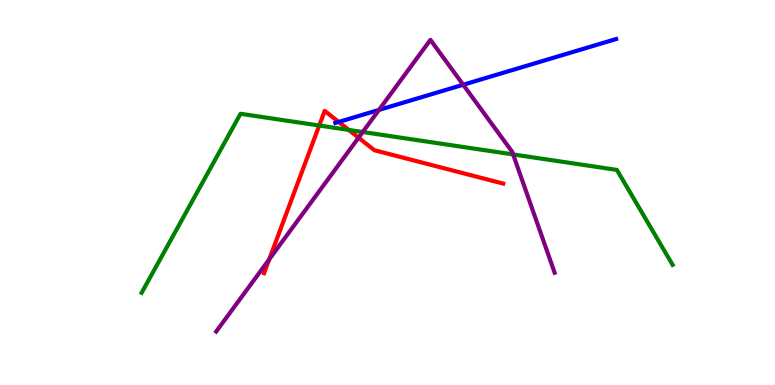[{'lines': ['blue', 'red'], 'intersections': [{'x': 4.37, 'y': 6.83}]}, {'lines': ['green', 'red'], 'intersections': [{'x': 4.12, 'y': 6.74}, {'x': 4.5, 'y': 6.63}]}, {'lines': ['purple', 'red'], 'intersections': [{'x': 3.47, 'y': 3.26}, {'x': 4.63, 'y': 6.42}]}, {'lines': ['blue', 'green'], 'intersections': []}, {'lines': ['blue', 'purple'], 'intersections': [{'x': 4.89, 'y': 7.15}, {'x': 5.98, 'y': 7.8}]}, {'lines': ['green', 'purple'], 'intersections': [{'x': 4.68, 'y': 6.57}, {'x': 6.62, 'y': 5.99}]}]